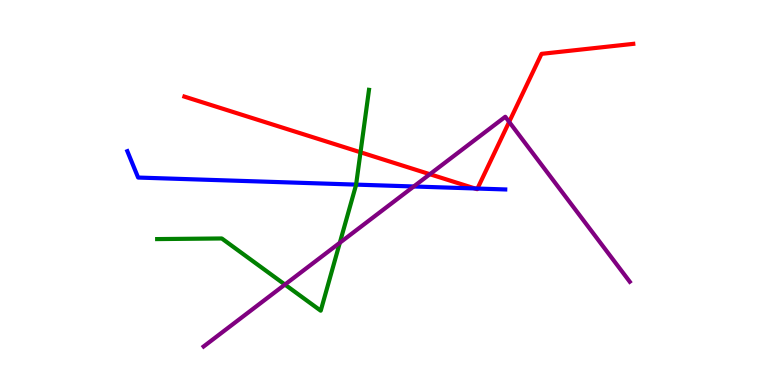[{'lines': ['blue', 'red'], 'intersections': [{'x': 6.13, 'y': 5.1}, {'x': 6.16, 'y': 5.1}]}, {'lines': ['green', 'red'], 'intersections': [{'x': 4.65, 'y': 6.04}]}, {'lines': ['purple', 'red'], 'intersections': [{'x': 5.55, 'y': 5.48}, {'x': 6.57, 'y': 6.83}]}, {'lines': ['blue', 'green'], 'intersections': [{'x': 4.6, 'y': 5.2}]}, {'lines': ['blue', 'purple'], 'intersections': [{'x': 5.34, 'y': 5.16}]}, {'lines': ['green', 'purple'], 'intersections': [{'x': 3.68, 'y': 2.61}, {'x': 4.38, 'y': 3.69}]}]